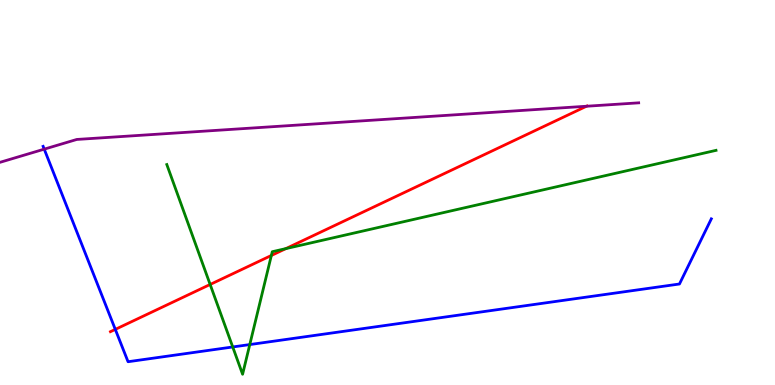[{'lines': ['blue', 'red'], 'intersections': [{'x': 1.49, 'y': 1.44}]}, {'lines': ['green', 'red'], 'intersections': [{'x': 2.71, 'y': 2.61}, {'x': 3.5, 'y': 3.36}, {'x': 3.69, 'y': 3.54}]}, {'lines': ['purple', 'red'], 'intersections': [{'x': 7.57, 'y': 7.24}]}, {'lines': ['blue', 'green'], 'intersections': [{'x': 3.0, 'y': 0.988}, {'x': 3.22, 'y': 1.05}]}, {'lines': ['blue', 'purple'], 'intersections': [{'x': 0.571, 'y': 6.13}]}, {'lines': ['green', 'purple'], 'intersections': []}]